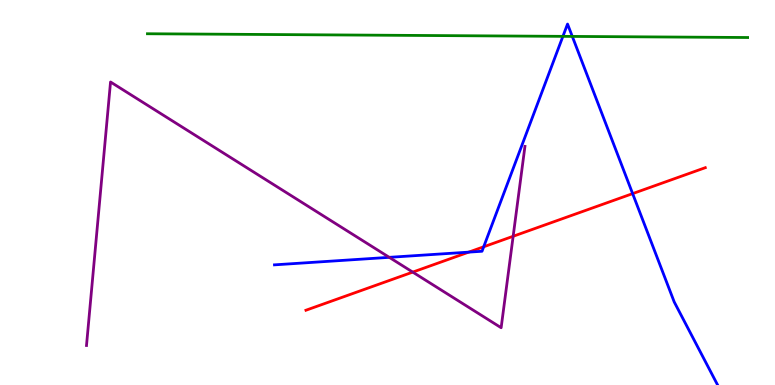[{'lines': ['blue', 'red'], 'intersections': [{'x': 6.05, 'y': 3.45}, {'x': 6.24, 'y': 3.59}, {'x': 8.16, 'y': 4.97}]}, {'lines': ['green', 'red'], 'intersections': []}, {'lines': ['purple', 'red'], 'intersections': [{'x': 5.33, 'y': 2.93}, {'x': 6.62, 'y': 3.86}]}, {'lines': ['blue', 'green'], 'intersections': [{'x': 7.26, 'y': 9.06}, {'x': 7.38, 'y': 9.05}]}, {'lines': ['blue', 'purple'], 'intersections': [{'x': 5.02, 'y': 3.32}]}, {'lines': ['green', 'purple'], 'intersections': []}]